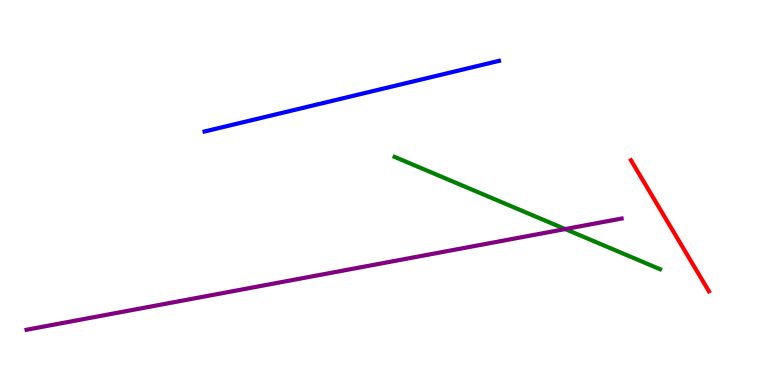[{'lines': ['blue', 'red'], 'intersections': []}, {'lines': ['green', 'red'], 'intersections': []}, {'lines': ['purple', 'red'], 'intersections': []}, {'lines': ['blue', 'green'], 'intersections': []}, {'lines': ['blue', 'purple'], 'intersections': []}, {'lines': ['green', 'purple'], 'intersections': [{'x': 7.29, 'y': 4.05}]}]